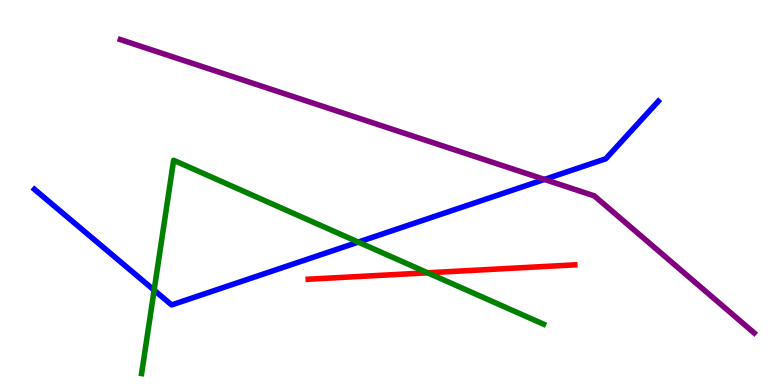[{'lines': ['blue', 'red'], 'intersections': []}, {'lines': ['green', 'red'], 'intersections': [{'x': 5.52, 'y': 2.91}]}, {'lines': ['purple', 'red'], 'intersections': []}, {'lines': ['blue', 'green'], 'intersections': [{'x': 1.99, 'y': 2.46}, {'x': 4.62, 'y': 3.71}]}, {'lines': ['blue', 'purple'], 'intersections': [{'x': 7.03, 'y': 5.34}]}, {'lines': ['green', 'purple'], 'intersections': []}]